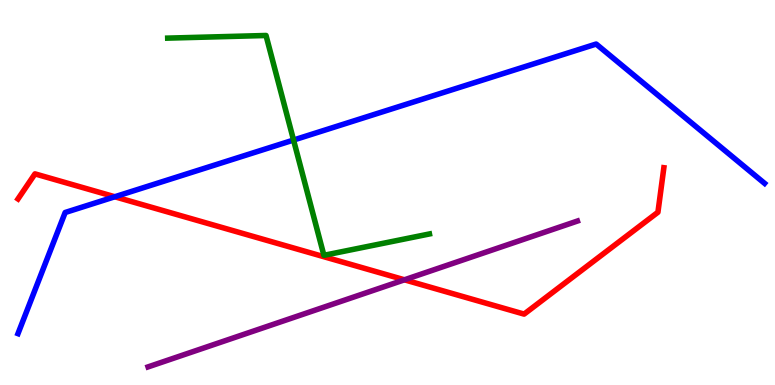[{'lines': ['blue', 'red'], 'intersections': [{'x': 1.48, 'y': 4.89}]}, {'lines': ['green', 'red'], 'intersections': []}, {'lines': ['purple', 'red'], 'intersections': [{'x': 5.22, 'y': 2.73}]}, {'lines': ['blue', 'green'], 'intersections': [{'x': 3.79, 'y': 6.36}]}, {'lines': ['blue', 'purple'], 'intersections': []}, {'lines': ['green', 'purple'], 'intersections': []}]